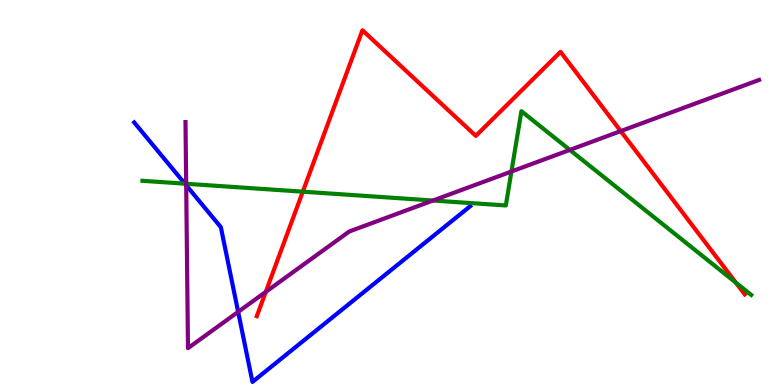[{'lines': ['blue', 'red'], 'intersections': []}, {'lines': ['green', 'red'], 'intersections': [{'x': 3.91, 'y': 5.02}, {'x': 9.49, 'y': 2.66}]}, {'lines': ['purple', 'red'], 'intersections': [{'x': 3.43, 'y': 2.42}, {'x': 8.01, 'y': 6.59}]}, {'lines': ['blue', 'green'], 'intersections': [{'x': 2.39, 'y': 5.23}]}, {'lines': ['blue', 'purple'], 'intersections': [{'x': 2.4, 'y': 5.19}, {'x': 3.07, 'y': 1.9}]}, {'lines': ['green', 'purple'], 'intersections': [{'x': 2.4, 'y': 5.23}, {'x': 5.59, 'y': 4.79}, {'x': 6.6, 'y': 5.55}, {'x': 7.35, 'y': 6.11}]}]